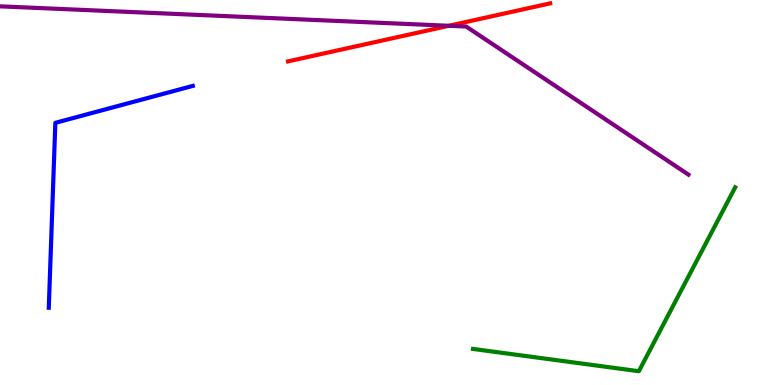[{'lines': ['blue', 'red'], 'intersections': []}, {'lines': ['green', 'red'], 'intersections': []}, {'lines': ['purple', 'red'], 'intersections': [{'x': 5.79, 'y': 9.33}]}, {'lines': ['blue', 'green'], 'intersections': []}, {'lines': ['blue', 'purple'], 'intersections': []}, {'lines': ['green', 'purple'], 'intersections': []}]